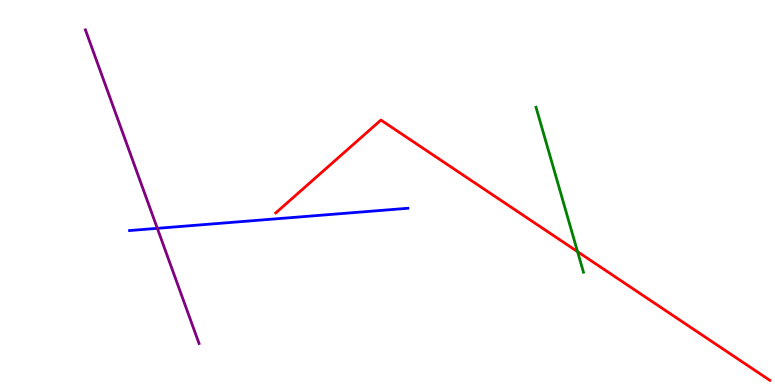[{'lines': ['blue', 'red'], 'intersections': []}, {'lines': ['green', 'red'], 'intersections': [{'x': 7.45, 'y': 3.46}]}, {'lines': ['purple', 'red'], 'intersections': []}, {'lines': ['blue', 'green'], 'intersections': []}, {'lines': ['blue', 'purple'], 'intersections': [{'x': 2.03, 'y': 4.07}]}, {'lines': ['green', 'purple'], 'intersections': []}]